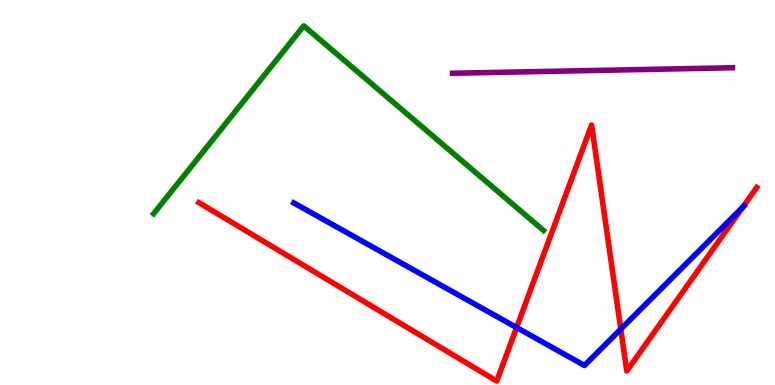[{'lines': ['blue', 'red'], 'intersections': [{'x': 6.67, 'y': 1.49}, {'x': 8.01, 'y': 1.45}, {'x': 9.59, 'y': 4.63}]}, {'lines': ['green', 'red'], 'intersections': []}, {'lines': ['purple', 'red'], 'intersections': []}, {'lines': ['blue', 'green'], 'intersections': []}, {'lines': ['blue', 'purple'], 'intersections': []}, {'lines': ['green', 'purple'], 'intersections': []}]